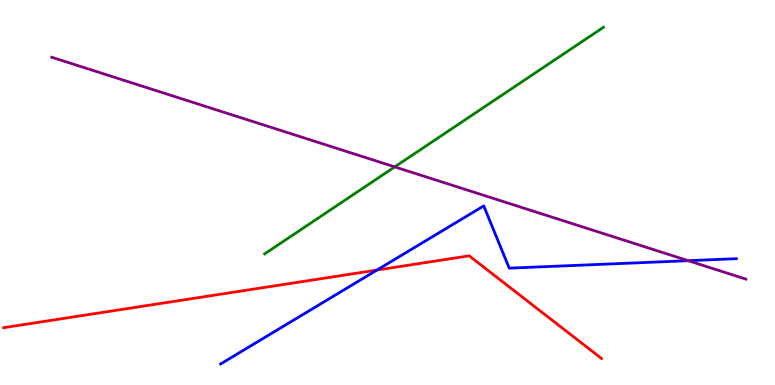[{'lines': ['blue', 'red'], 'intersections': [{'x': 4.86, 'y': 2.99}]}, {'lines': ['green', 'red'], 'intersections': []}, {'lines': ['purple', 'red'], 'intersections': []}, {'lines': ['blue', 'green'], 'intersections': []}, {'lines': ['blue', 'purple'], 'intersections': [{'x': 8.88, 'y': 3.23}]}, {'lines': ['green', 'purple'], 'intersections': [{'x': 5.09, 'y': 5.67}]}]